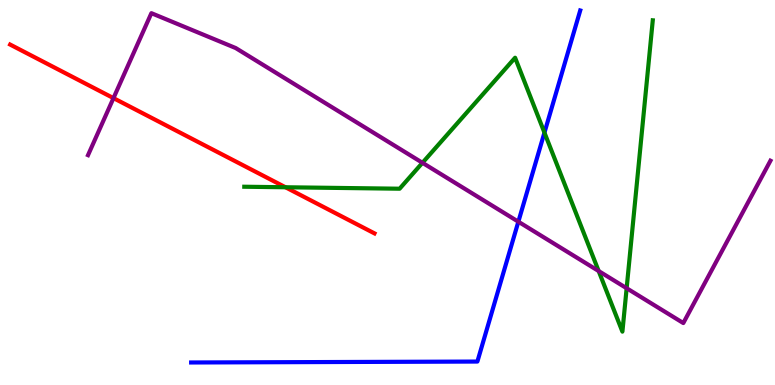[{'lines': ['blue', 'red'], 'intersections': []}, {'lines': ['green', 'red'], 'intersections': [{'x': 3.68, 'y': 5.14}]}, {'lines': ['purple', 'red'], 'intersections': [{'x': 1.46, 'y': 7.45}]}, {'lines': ['blue', 'green'], 'intersections': [{'x': 7.03, 'y': 6.55}]}, {'lines': ['blue', 'purple'], 'intersections': [{'x': 6.69, 'y': 4.24}]}, {'lines': ['green', 'purple'], 'intersections': [{'x': 5.45, 'y': 5.77}, {'x': 7.72, 'y': 2.96}, {'x': 8.09, 'y': 2.51}]}]